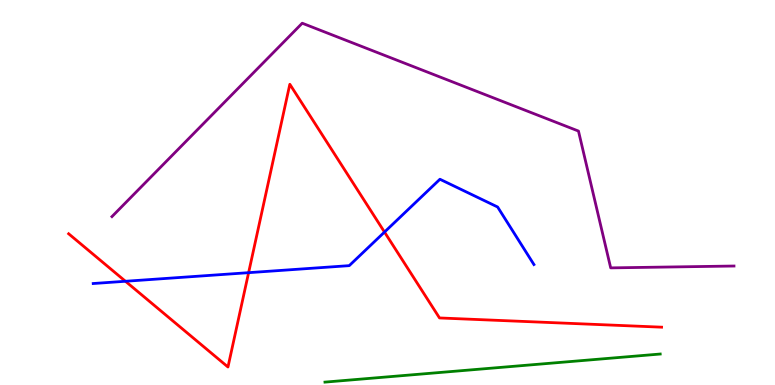[{'lines': ['blue', 'red'], 'intersections': [{'x': 1.62, 'y': 2.69}, {'x': 3.21, 'y': 2.92}, {'x': 4.96, 'y': 3.97}]}, {'lines': ['green', 'red'], 'intersections': []}, {'lines': ['purple', 'red'], 'intersections': []}, {'lines': ['blue', 'green'], 'intersections': []}, {'lines': ['blue', 'purple'], 'intersections': []}, {'lines': ['green', 'purple'], 'intersections': []}]